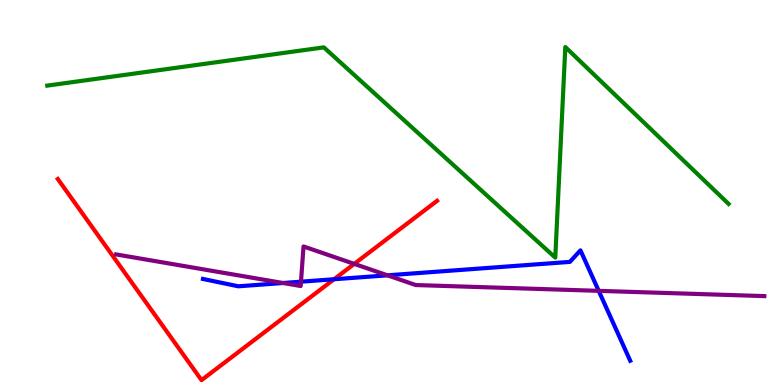[{'lines': ['blue', 'red'], 'intersections': [{'x': 4.31, 'y': 2.75}]}, {'lines': ['green', 'red'], 'intersections': []}, {'lines': ['purple', 'red'], 'intersections': [{'x': 4.57, 'y': 3.15}]}, {'lines': ['blue', 'green'], 'intersections': []}, {'lines': ['blue', 'purple'], 'intersections': [{'x': 3.65, 'y': 2.65}, {'x': 3.88, 'y': 2.68}, {'x': 5.0, 'y': 2.85}, {'x': 7.73, 'y': 2.45}]}, {'lines': ['green', 'purple'], 'intersections': []}]